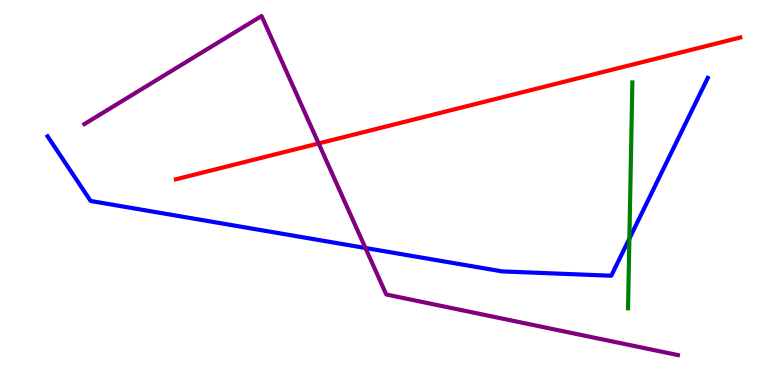[{'lines': ['blue', 'red'], 'intersections': []}, {'lines': ['green', 'red'], 'intersections': []}, {'lines': ['purple', 'red'], 'intersections': [{'x': 4.11, 'y': 6.27}]}, {'lines': ['blue', 'green'], 'intersections': [{'x': 8.12, 'y': 3.8}]}, {'lines': ['blue', 'purple'], 'intersections': [{'x': 4.72, 'y': 3.56}]}, {'lines': ['green', 'purple'], 'intersections': []}]